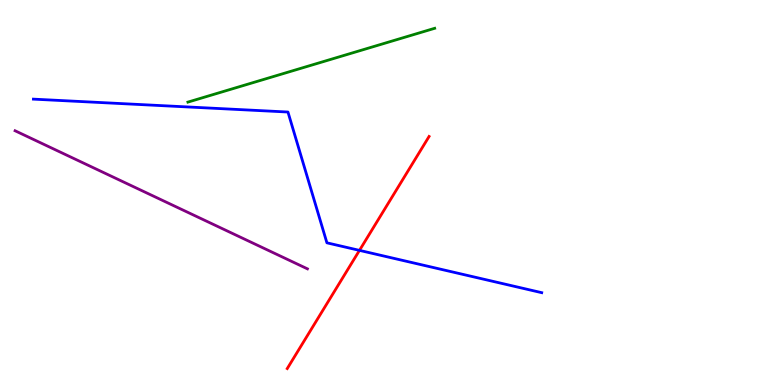[{'lines': ['blue', 'red'], 'intersections': [{'x': 4.64, 'y': 3.5}]}, {'lines': ['green', 'red'], 'intersections': []}, {'lines': ['purple', 'red'], 'intersections': []}, {'lines': ['blue', 'green'], 'intersections': []}, {'lines': ['blue', 'purple'], 'intersections': []}, {'lines': ['green', 'purple'], 'intersections': []}]